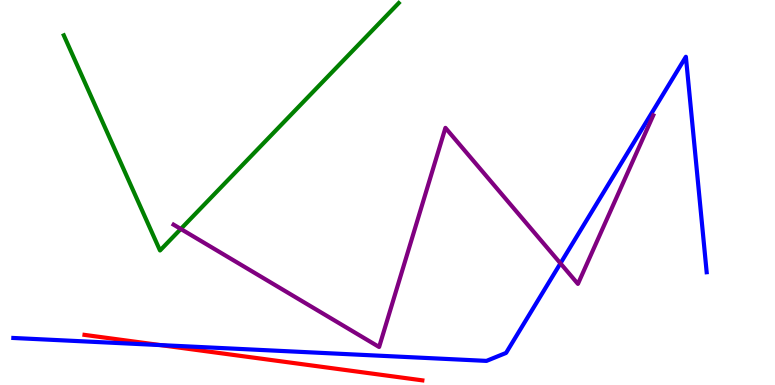[{'lines': ['blue', 'red'], 'intersections': [{'x': 2.07, 'y': 1.04}]}, {'lines': ['green', 'red'], 'intersections': []}, {'lines': ['purple', 'red'], 'intersections': []}, {'lines': ['blue', 'green'], 'intersections': []}, {'lines': ['blue', 'purple'], 'intersections': [{'x': 7.23, 'y': 3.16}]}, {'lines': ['green', 'purple'], 'intersections': [{'x': 2.33, 'y': 4.05}]}]